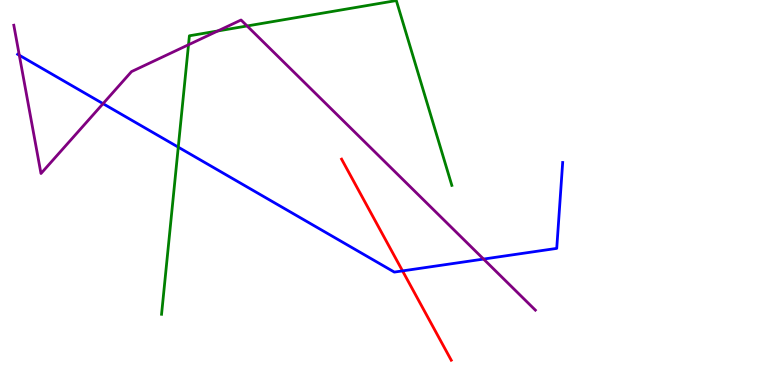[{'lines': ['blue', 'red'], 'intersections': [{'x': 5.19, 'y': 2.96}]}, {'lines': ['green', 'red'], 'intersections': []}, {'lines': ['purple', 'red'], 'intersections': []}, {'lines': ['blue', 'green'], 'intersections': [{'x': 2.3, 'y': 6.18}]}, {'lines': ['blue', 'purple'], 'intersections': [{'x': 0.249, 'y': 8.57}, {'x': 1.33, 'y': 7.31}, {'x': 6.24, 'y': 3.27}]}, {'lines': ['green', 'purple'], 'intersections': [{'x': 2.43, 'y': 8.84}, {'x': 2.81, 'y': 9.2}, {'x': 3.19, 'y': 9.33}]}]